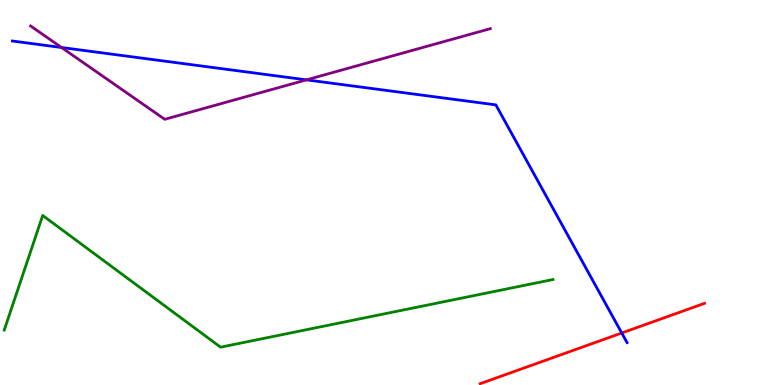[{'lines': ['blue', 'red'], 'intersections': [{'x': 8.02, 'y': 1.35}]}, {'lines': ['green', 'red'], 'intersections': []}, {'lines': ['purple', 'red'], 'intersections': []}, {'lines': ['blue', 'green'], 'intersections': []}, {'lines': ['blue', 'purple'], 'intersections': [{'x': 0.794, 'y': 8.77}, {'x': 3.95, 'y': 7.93}]}, {'lines': ['green', 'purple'], 'intersections': []}]